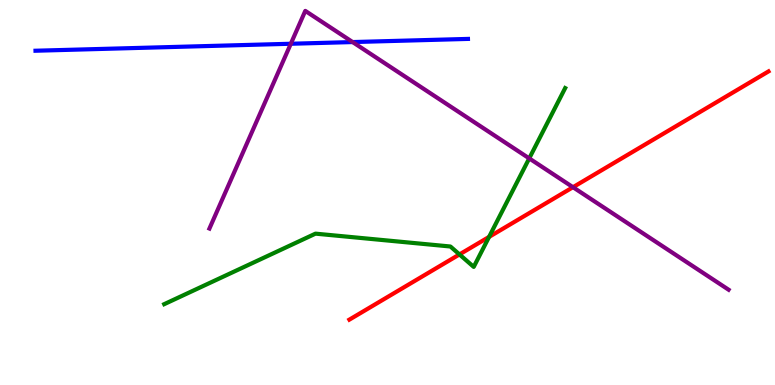[{'lines': ['blue', 'red'], 'intersections': []}, {'lines': ['green', 'red'], 'intersections': [{'x': 5.93, 'y': 3.39}, {'x': 6.31, 'y': 3.85}]}, {'lines': ['purple', 'red'], 'intersections': [{'x': 7.39, 'y': 5.14}]}, {'lines': ['blue', 'green'], 'intersections': []}, {'lines': ['blue', 'purple'], 'intersections': [{'x': 3.75, 'y': 8.86}, {'x': 4.55, 'y': 8.91}]}, {'lines': ['green', 'purple'], 'intersections': [{'x': 6.83, 'y': 5.89}]}]